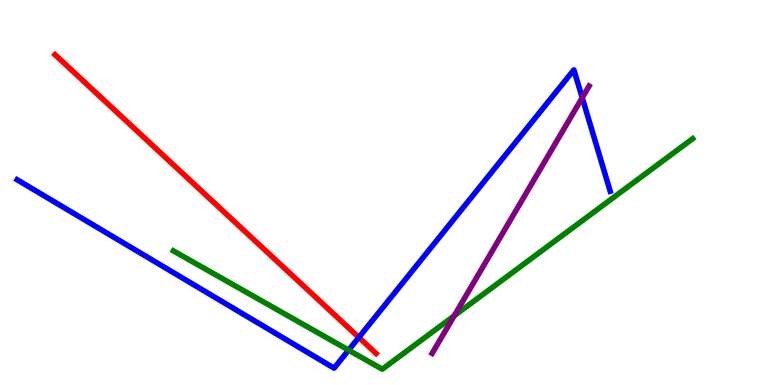[{'lines': ['blue', 'red'], 'intersections': [{'x': 4.63, 'y': 1.24}]}, {'lines': ['green', 'red'], 'intersections': []}, {'lines': ['purple', 'red'], 'intersections': []}, {'lines': ['blue', 'green'], 'intersections': [{'x': 4.5, 'y': 0.906}]}, {'lines': ['blue', 'purple'], 'intersections': [{'x': 7.51, 'y': 7.46}]}, {'lines': ['green', 'purple'], 'intersections': [{'x': 5.86, 'y': 1.8}]}]